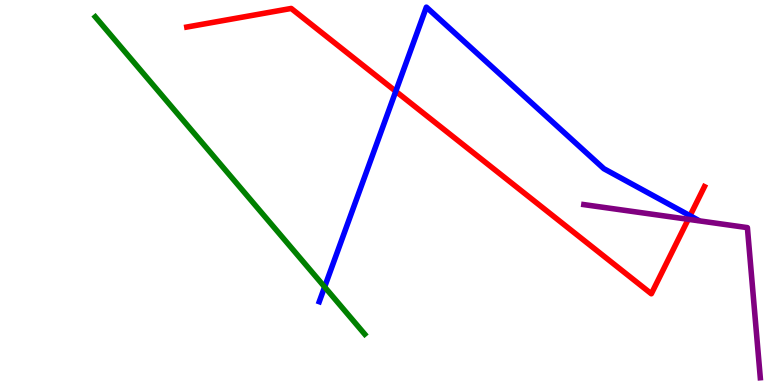[{'lines': ['blue', 'red'], 'intersections': [{'x': 5.11, 'y': 7.63}, {'x': 8.9, 'y': 4.4}]}, {'lines': ['green', 'red'], 'intersections': []}, {'lines': ['purple', 'red'], 'intersections': [{'x': 8.88, 'y': 4.3}]}, {'lines': ['blue', 'green'], 'intersections': [{'x': 4.19, 'y': 2.55}]}, {'lines': ['blue', 'purple'], 'intersections': []}, {'lines': ['green', 'purple'], 'intersections': []}]